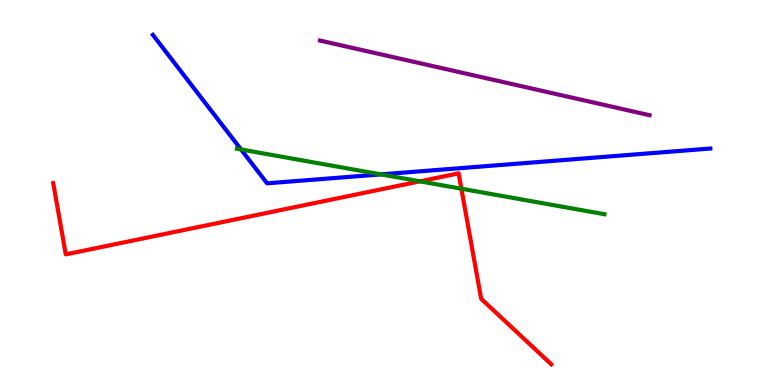[{'lines': ['blue', 'red'], 'intersections': []}, {'lines': ['green', 'red'], 'intersections': [{'x': 5.42, 'y': 5.29}, {'x': 5.95, 'y': 5.1}]}, {'lines': ['purple', 'red'], 'intersections': []}, {'lines': ['blue', 'green'], 'intersections': [{'x': 3.11, 'y': 6.12}, {'x': 4.91, 'y': 5.47}]}, {'lines': ['blue', 'purple'], 'intersections': []}, {'lines': ['green', 'purple'], 'intersections': []}]